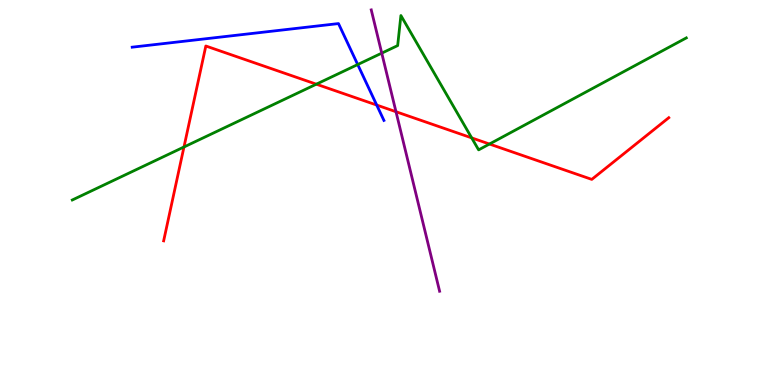[{'lines': ['blue', 'red'], 'intersections': [{'x': 4.86, 'y': 7.27}]}, {'lines': ['green', 'red'], 'intersections': [{'x': 2.37, 'y': 6.18}, {'x': 4.08, 'y': 7.81}, {'x': 6.09, 'y': 6.42}, {'x': 6.32, 'y': 6.26}]}, {'lines': ['purple', 'red'], 'intersections': [{'x': 5.11, 'y': 7.1}]}, {'lines': ['blue', 'green'], 'intersections': [{'x': 4.62, 'y': 8.32}]}, {'lines': ['blue', 'purple'], 'intersections': []}, {'lines': ['green', 'purple'], 'intersections': [{'x': 4.93, 'y': 8.62}]}]